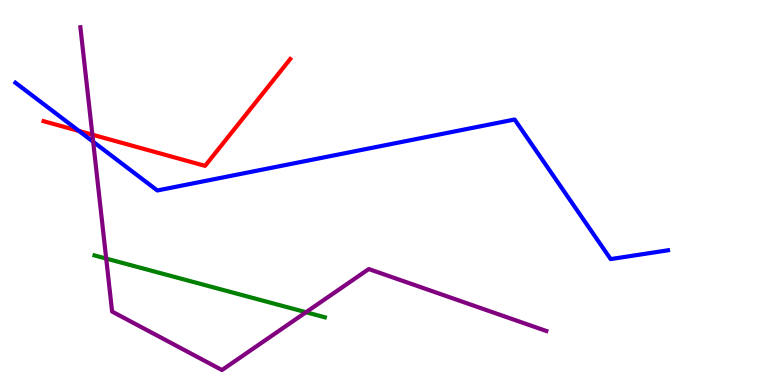[{'lines': ['blue', 'red'], 'intersections': [{'x': 1.02, 'y': 6.6}]}, {'lines': ['green', 'red'], 'intersections': []}, {'lines': ['purple', 'red'], 'intersections': [{'x': 1.19, 'y': 6.5}]}, {'lines': ['blue', 'green'], 'intersections': []}, {'lines': ['blue', 'purple'], 'intersections': [{'x': 1.2, 'y': 6.32}]}, {'lines': ['green', 'purple'], 'intersections': [{'x': 1.37, 'y': 3.28}, {'x': 3.95, 'y': 1.89}]}]